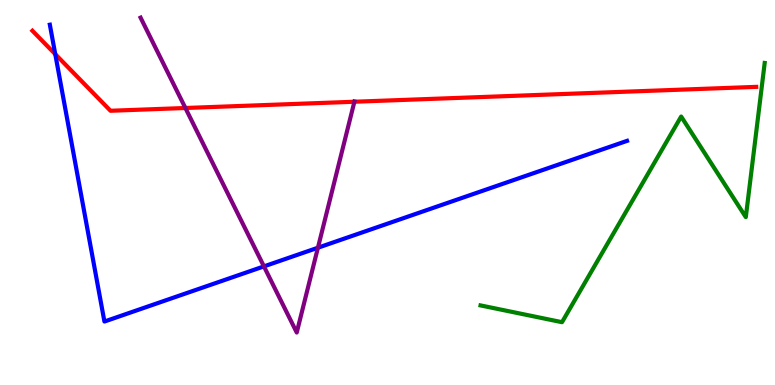[{'lines': ['blue', 'red'], 'intersections': [{'x': 0.713, 'y': 8.59}]}, {'lines': ['green', 'red'], 'intersections': []}, {'lines': ['purple', 'red'], 'intersections': [{'x': 2.39, 'y': 7.19}, {'x': 4.57, 'y': 7.36}]}, {'lines': ['blue', 'green'], 'intersections': []}, {'lines': ['blue', 'purple'], 'intersections': [{'x': 3.41, 'y': 3.08}, {'x': 4.1, 'y': 3.57}]}, {'lines': ['green', 'purple'], 'intersections': []}]